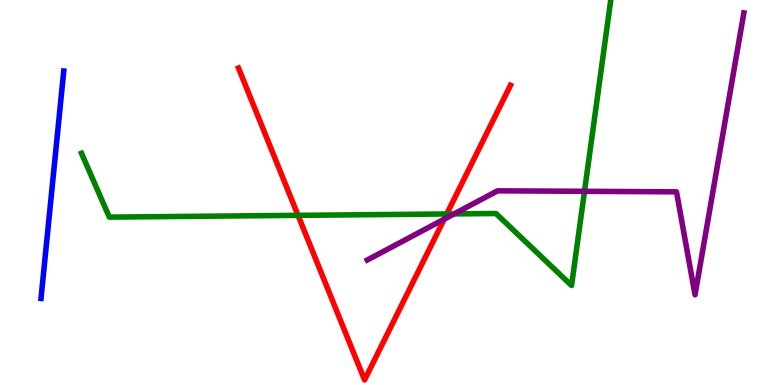[{'lines': ['blue', 'red'], 'intersections': []}, {'lines': ['green', 'red'], 'intersections': [{'x': 3.85, 'y': 4.41}, {'x': 5.76, 'y': 4.44}]}, {'lines': ['purple', 'red'], 'intersections': [{'x': 5.73, 'y': 4.31}]}, {'lines': ['blue', 'green'], 'intersections': []}, {'lines': ['blue', 'purple'], 'intersections': []}, {'lines': ['green', 'purple'], 'intersections': [{'x': 5.86, 'y': 4.44}, {'x': 7.54, 'y': 5.03}]}]